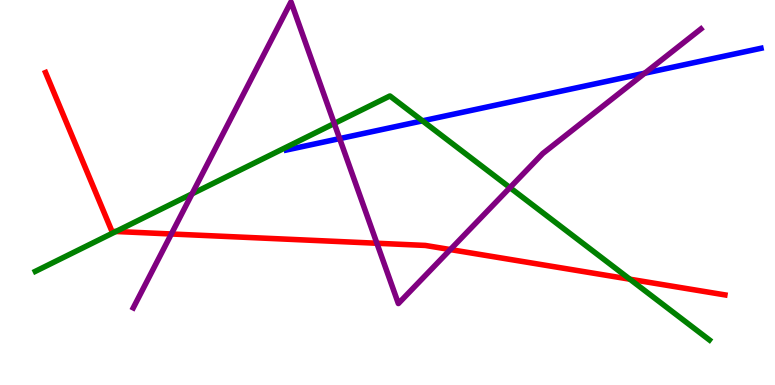[{'lines': ['blue', 'red'], 'intersections': []}, {'lines': ['green', 'red'], 'intersections': [{'x': 1.5, 'y': 3.99}, {'x': 8.13, 'y': 2.75}]}, {'lines': ['purple', 'red'], 'intersections': [{'x': 2.21, 'y': 3.92}, {'x': 4.86, 'y': 3.68}, {'x': 5.81, 'y': 3.52}]}, {'lines': ['blue', 'green'], 'intersections': [{'x': 5.45, 'y': 6.86}]}, {'lines': ['blue', 'purple'], 'intersections': [{'x': 4.38, 'y': 6.4}, {'x': 8.32, 'y': 8.1}]}, {'lines': ['green', 'purple'], 'intersections': [{'x': 2.48, 'y': 4.97}, {'x': 4.31, 'y': 6.79}, {'x': 6.58, 'y': 5.13}]}]